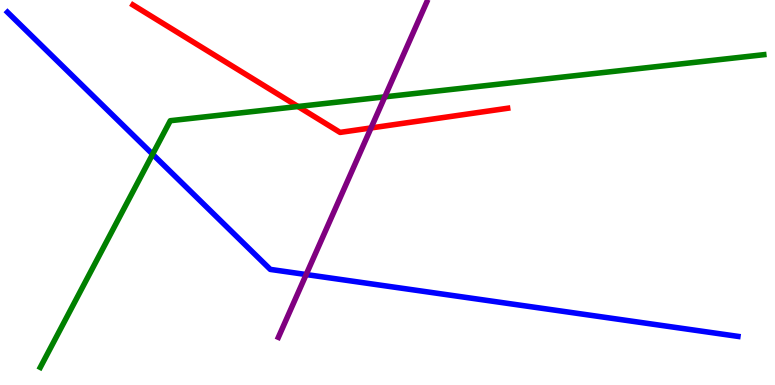[{'lines': ['blue', 'red'], 'intersections': []}, {'lines': ['green', 'red'], 'intersections': [{'x': 3.85, 'y': 7.23}]}, {'lines': ['purple', 'red'], 'intersections': [{'x': 4.79, 'y': 6.68}]}, {'lines': ['blue', 'green'], 'intersections': [{'x': 1.97, 'y': 5.99}]}, {'lines': ['blue', 'purple'], 'intersections': [{'x': 3.95, 'y': 2.87}]}, {'lines': ['green', 'purple'], 'intersections': [{'x': 4.97, 'y': 7.48}]}]